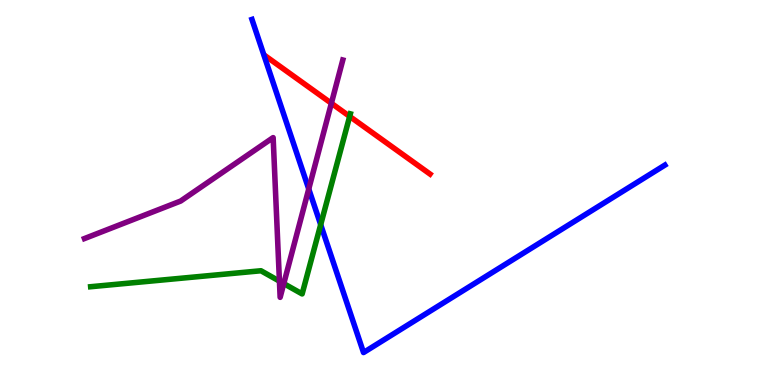[{'lines': ['blue', 'red'], 'intersections': []}, {'lines': ['green', 'red'], 'intersections': [{'x': 4.51, 'y': 6.98}]}, {'lines': ['purple', 'red'], 'intersections': [{'x': 4.28, 'y': 7.32}]}, {'lines': ['blue', 'green'], 'intersections': [{'x': 4.14, 'y': 4.17}]}, {'lines': ['blue', 'purple'], 'intersections': [{'x': 3.98, 'y': 5.09}]}, {'lines': ['green', 'purple'], 'intersections': [{'x': 3.61, 'y': 2.7}, {'x': 3.66, 'y': 2.63}]}]